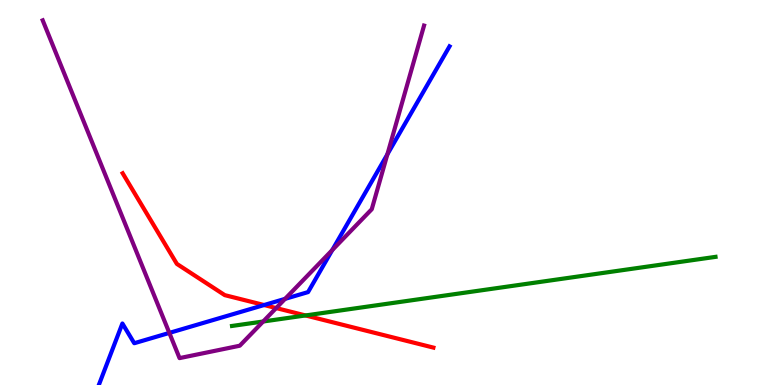[{'lines': ['blue', 'red'], 'intersections': [{'x': 3.41, 'y': 2.08}]}, {'lines': ['green', 'red'], 'intersections': [{'x': 3.94, 'y': 1.81}]}, {'lines': ['purple', 'red'], 'intersections': [{'x': 3.56, 'y': 2.0}]}, {'lines': ['blue', 'green'], 'intersections': []}, {'lines': ['blue', 'purple'], 'intersections': [{'x': 2.18, 'y': 1.35}, {'x': 3.68, 'y': 2.24}, {'x': 4.29, 'y': 3.5}, {'x': 5.0, 'y': 5.99}]}, {'lines': ['green', 'purple'], 'intersections': [{'x': 3.4, 'y': 1.65}]}]